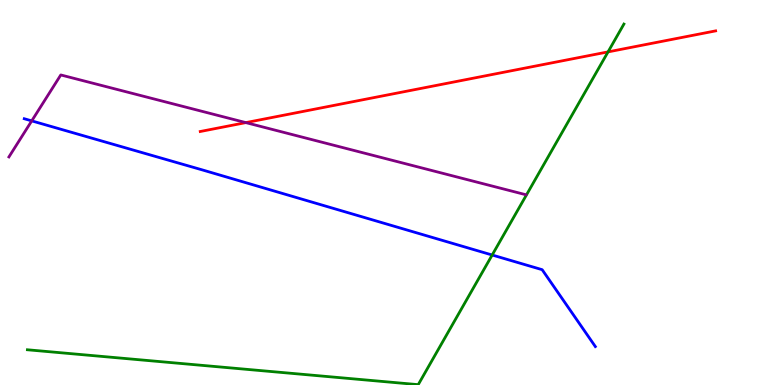[{'lines': ['blue', 'red'], 'intersections': []}, {'lines': ['green', 'red'], 'intersections': [{'x': 7.85, 'y': 8.65}]}, {'lines': ['purple', 'red'], 'intersections': [{'x': 3.17, 'y': 6.82}]}, {'lines': ['blue', 'green'], 'intersections': [{'x': 6.35, 'y': 3.38}]}, {'lines': ['blue', 'purple'], 'intersections': [{'x': 0.409, 'y': 6.86}]}, {'lines': ['green', 'purple'], 'intersections': []}]